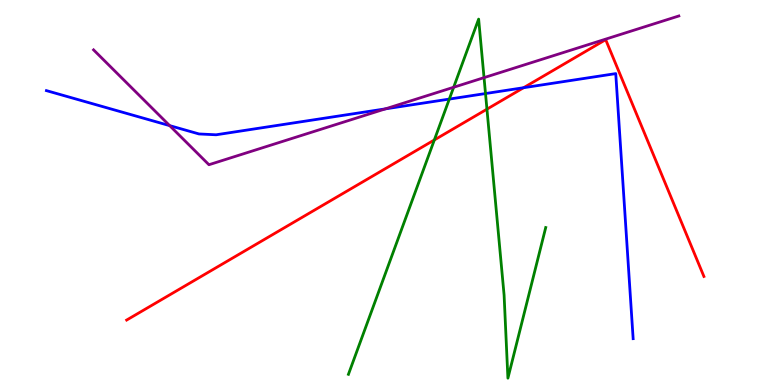[{'lines': ['blue', 'red'], 'intersections': [{'x': 6.76, 'y': 7.72}]}, {'lines': ['green', 'red'], 'intersections': [{'x': 5.6, 'y': 6.36}, {'x': 6.28, 'y': 7.16}]}, {'lines': ['purple', 'red'], 'intersections': []}, {'lines': ['blue', 'green'], 'intersections': [{'x': 5.8, 'y': 7.43}, {'x': 6.26, 'y': 7.57}]}, {'lines': ['blue', 'purple'], 'intersections': [{'x': 2.19, 'y': 6.74}, {'x': 4.97, 'y': 7.17}]}, {'lines': ['green', 'purple'], 'intersections': [{'x': 5.85, 'y': 7.73}, {'x': 6.25, 'y': 7.98}]}]